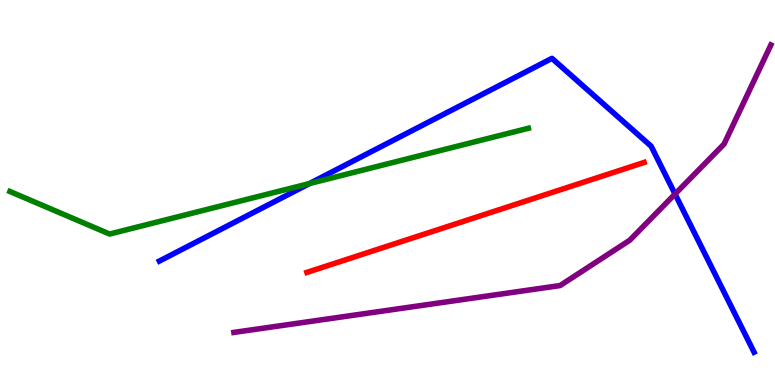[{'lines': ['blue', 'red'], 'intersections': []}, {'lines': ['green', 'red'], 'intersections': []}, {'lines': ['purple', 'red'], 'intersections': []}, {'lines': ['blue', 'green'], 'intersections': [{'x': 3.99, 'y': 5.23}]}, {'lines': ['blue', 'purple'], 'intersections': [{'x': 8.71, 'y': 4.96}]}, {'lines': ['green', 'purple'], 'intersections': []}]